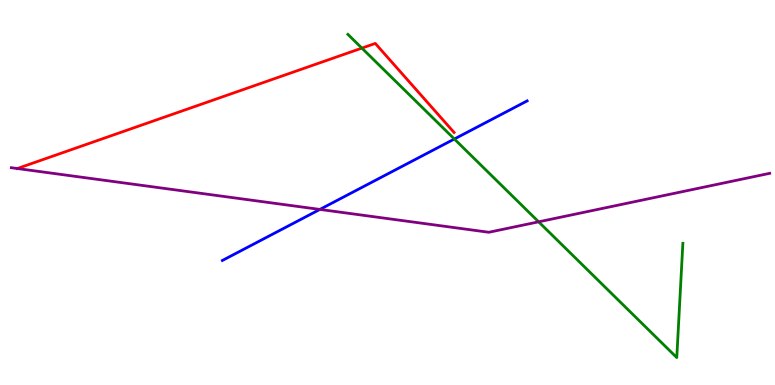[{'lines': ['blue', 'red'], 'intersections': []}, {'lines': ['green', 'red'], 'intersections': [{'x': 4.67, 'y': 8.75}]}, {'lines': ['purple', 'red'], 'intersections': [{'x': 0.224, 'y': 5.62}]}, {'lines': ['blue', 'green'], 'intersections': [{'x': 5.86, 'y': 6.39}]}, {'lines': ['blue', 'purple'], 'intersections': [{'x': 4.13, 'y': 4.56}]}, {'lines': ['green', 'purple'], 'intersections': [{'x': 6.95, 'y': 4.24}]}]